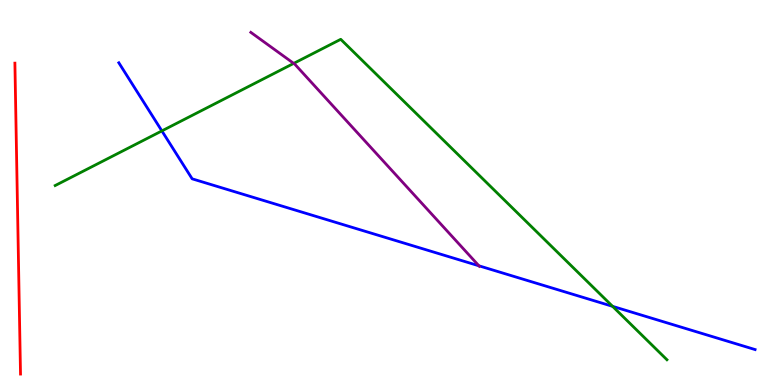[{'lines': ['blue', 'red'], 'intersections': []}, {'lines': ['green', 'red'], 'intersections': []}, {'lines': ['purple', 'red'], 'intersections': []}, {'lines': ['blue', 'green'], 'intersections': [{'x': 2.09, 'y': 6.6}, {'x': 7.9, 'y': 2.04}]}, {'lines': ['blue', 'purple'], 'intersections': [{'x': 6.18, 'y': 3.1}]}, {'lines': ['green', 'purple'], 'intersections': [{'x': 3.79, 'y': 8.35}]}]